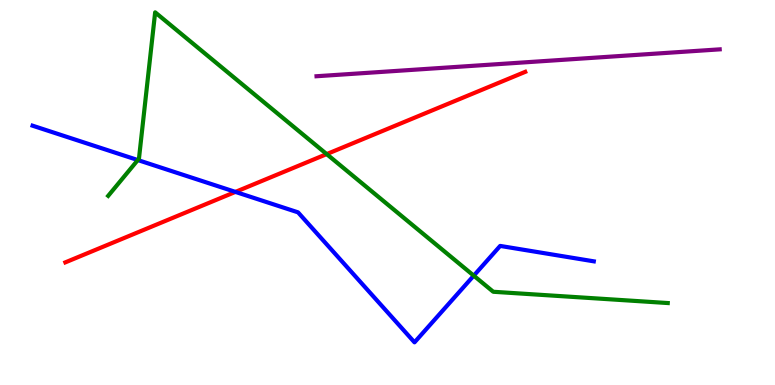[{'lines': ['blue', 'red'], 'intersections': [{'x': 3.04, 'y': 5.02}]}, {'lines': ['green', 'red'], 'intersections': [{'x': 4.22, 'y': 6.0}]}, {'lines': ['purple', 'red'], 'intersections': []}, {'lines': ['blue', 'green'], 'intersections': [{'x': 1.78, 'y': 5.84}, {'x': 6.11, 'y': 2.84}]}, {'lines': ['blue', 'purple'], 'intersections': []}, {'lines': ['green', 'purple'], 'intersections': []}]